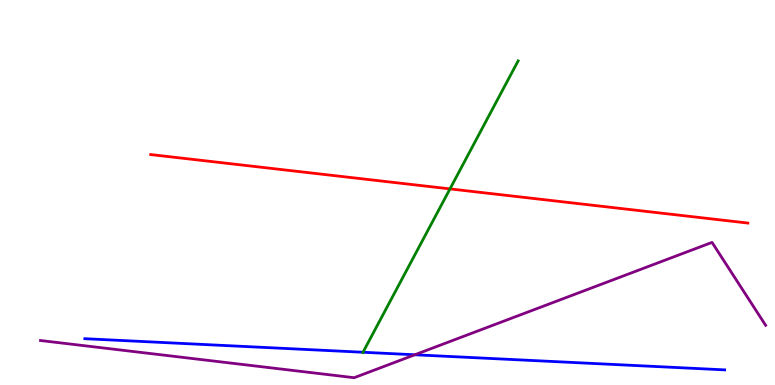[{'lines': ['blue', 'red'], 'intersections': []}, {'lines': ['green', 'red'], 'intersections': [{'x': 5.81, 'y': 5.09}]}, {'lines': ['purple', 'red'], 'intersections': []}, {'lines': ['blue', 'green'], 'intersections': [{'x': 4.68, 'y': 0.851}]}, {'lines': ['blue', 'purple'], 'intersections': [{'x': 5.35, 'y': 0.785}]}, {'lines': ['green', 'purple'], 'intersections': []}]